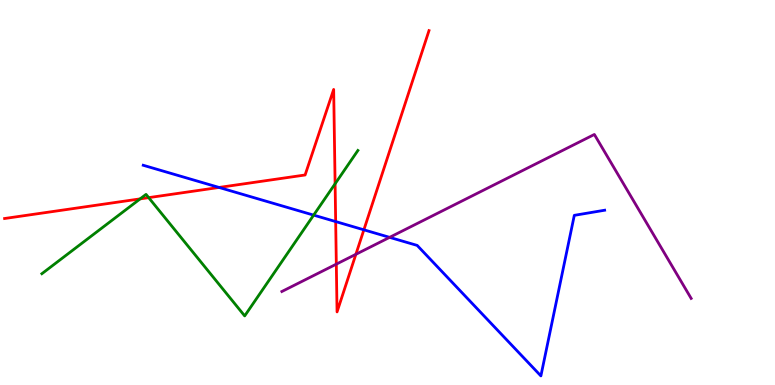[{'lines': ['blue', 'red'], 'intersections': [{'x': 2.83, 'y': 5.13}, {'x': 4.33, 'y': 4.24}, {'x': 4.7, 'y': 4.03}]}, {'lines': ['green', 'red'], 'intersections': [{'x': 1.81, 'y': 4.83}, {'x': 1.92, 'y': 4.87}, {'x': 4.32, 'y': 5.23}]}, {'lines': ['purple', 'red'], 'intersections': [{'x': 4.34, 'y': 3.14}, {'x': 4.59, 'y': 3.39}]}, {'lines': ['blue', 'green'], 'intersections': [{'x': 4.05, 'y': 4.41}]}, {'lines': ['blue', 'purple'], 'intersections': [{'x': 5.03, 'y': 3.83}]}, {'lines': ['green', 'purple'], 'intersections': []}]